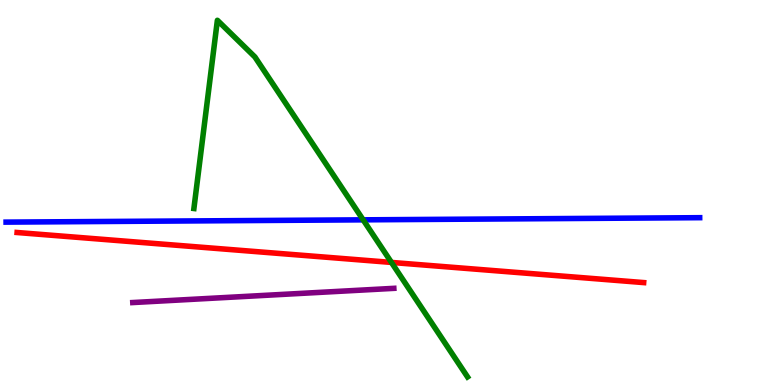[{'lines': ['blue', 'red'], 'intersections': []}, {'lines': ['green', 'red'], 'intersections': [{'x': 5.05, 'y': 3.18}]}, {'lines': ['purple', 'red'], 'intersections': []}, {'lines': ['blue', 'green'], 'intersections': [{'x': 4.69, 'y': 4.29}]}, {'lines': ['blue', 'purple'], 'intersections': []}, {'lines': ['green', 'purple'], 'intersections': []}]